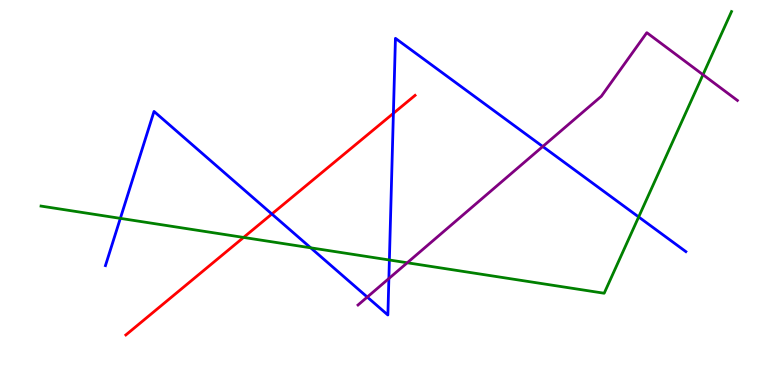[{'lines': ['blue', 'red'], 'intersections': [{'x': 3.51, 'y': 4.44}, {'x': 5.08, 'y': 7.06}]}, {'lines': ['green', 'red'], 'intersections': [{'x': 3.14, 'y': 3.83}]}, {'lines': ['purple', 'red'], 'intersections': []}, {'lines': ['blue', 'green'], 'intersections': [{'x': 1.55, 'y': 4.33}, {'x': 4.01, 'y': 3.56}, {'x': 5.02, 'y': 3.25}, {'x': 8.24, 'y': 4.36}]}, {'lines': ['blue', 'purple'], 'intersections': [{'x': 4.74, 'y': 2.28}, {'x': 5.02, 'y': 2.77}, {'x': 7.0, 'y': 6.19}]}, {'lines': ['green', 'purple'], 'intersections': [{'x': 5.25, 'y': 3.18}, {'x': 9.07, 'y': 8.06}]}]